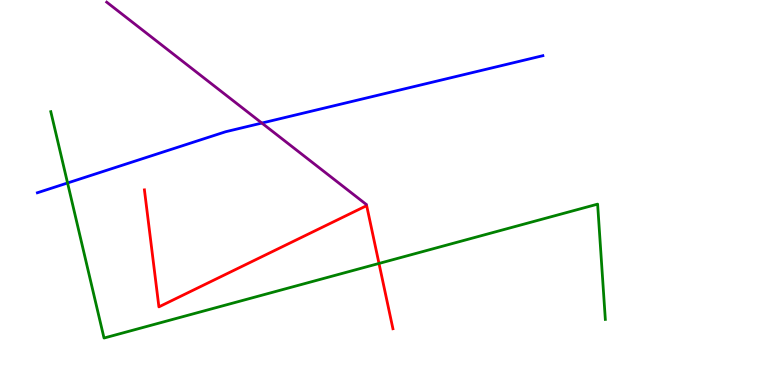[{'lines': ['blue', 'red'], 'intersections': []}, {'lines': ['green', 'red'], 'intersections': [{'x': 4.89, 'y': 3.16}]}, {'lines': ['purple', 'red'], 'intersections': []}, {'lines': ['blue', 'green'], 'intersections': [{'x': 0.872, 'y': 5.25}]}, {'lines': ['blue', 'purple'], 'intersections': [{'x': 3.38, 'y': 6.8}]}, {'lines': ['green', 'purple'], 'intersections': []}]